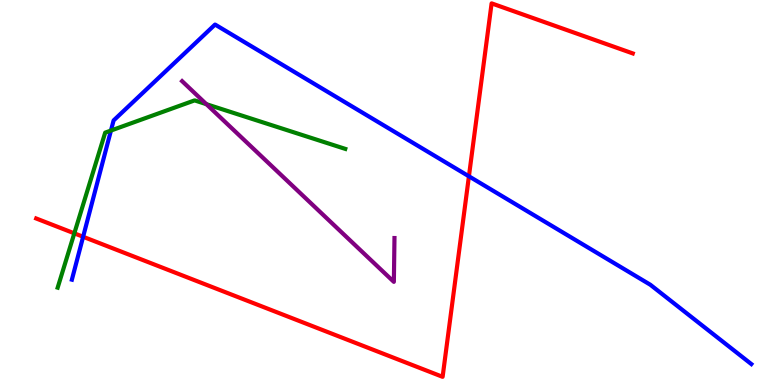[{'lines': ['blue', 'red'], 'intersections': [{'x': 1.07, 'y': 3.85}, {'x': 6.05, 'y': 5.42}]}, {'lines': ['green', 'red'], 'intersections': [{'x': 0.959, 'y': 3.94}]}, {'lines': ['purple', 'red'], 'intersections': []}, {'lines': ['blue', 'green'], 'intersections': [{'x': 1.43, 'y': 6.61}]}, {'lines': ['blue', 'purple'], 'intersections': []}, {'lines': ['green', 'purple'], 'intersections': [{'x': 2.66, 'y': 7.29}]}]